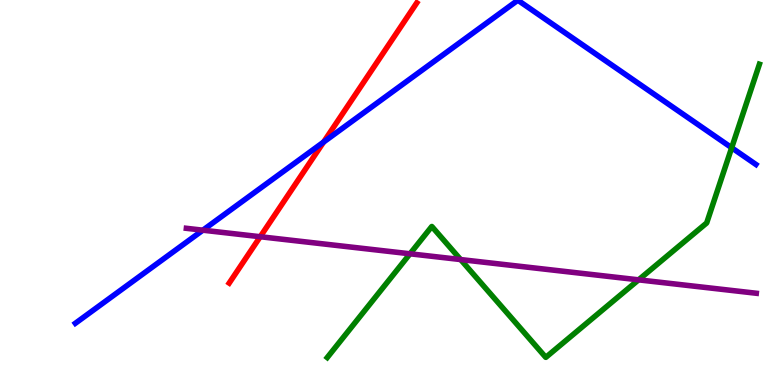[{'lines': ['blue', 'red'], 'intersections': [{'x': 4.18, 'y': 6.31}]}, {'lines': ['green', 'red'], 'intersections': []}, {'lines': ['purple', 'red'], 'intersections': [{'x': 3.36, 'y': 3.85}]}, {'lines': ['blue', 'green'], 'intersections': [{'x': 9.44, 'y': 6.16}]}, {'lines': ['blue', 'purple'], 'intersections': [{'x': 2.62, 'y': 4.02}]}, {'lines': ['green', 'purple'], 'intersections': [{'x': 5.29, 'y': 3.41}, {'x': 5.94, 'y': 3.26}, {'x': 8.24, 'y': 2.73}]}]